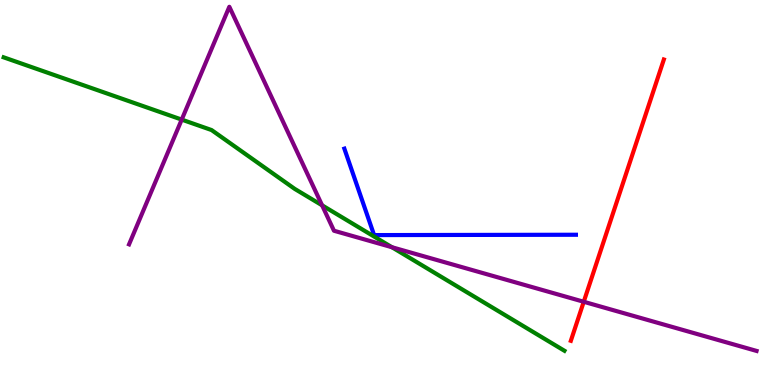[{'lines': ['blue', 'red'], 'intersections': []}, {'lines': ['green', 'red'], 'intersections': []}, {'lines': ['purple', 'red'], 'intersections': [{'x': 7.53, 'y': 2.16}]}, {'lines': ['blue', 'green'], 'intersections': []}, {'lines': ['blue', 'purple'], 'intersections': []}, {'lines': ['green', 'purple'], 'intersections': [{'x': 2.34, 'y': 6.89}, {'x': 4.16, 'y': 4.67}, {'x': 5.06, 'y': 3.58}]}]